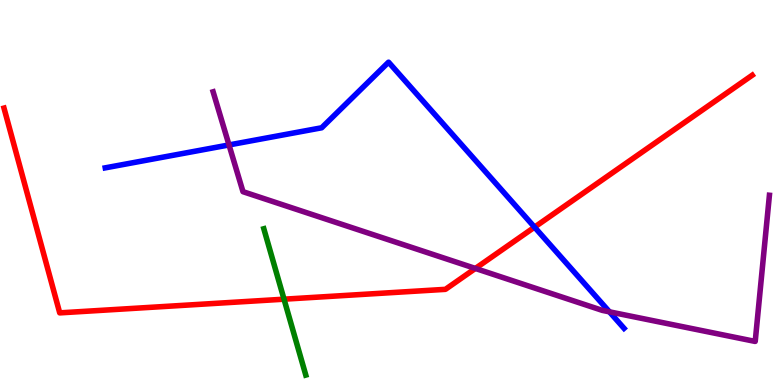[{'lines': ['blue', 'red'], 'intersections': [{'x': 6.9, 'y': 4.1}]}, {'lines': ['green', 'red'], 'intersections': [{'x': 3.66, 'y': 2.23}]}, {'lines': ['purple', 'red'], 'intersections': [{'x': 6.13, 'y': 3.03}]}, {'lines': ['blue', 'green'], 'intersections': []}, {'lines': ['blue', 'purple'], 'intersections': [{'x': 2.95, 'y': 6.24}, {'x': 7.86, 'y': 1.9}]}, {'lines': ['green', 'purple'], 'intersections': []}]